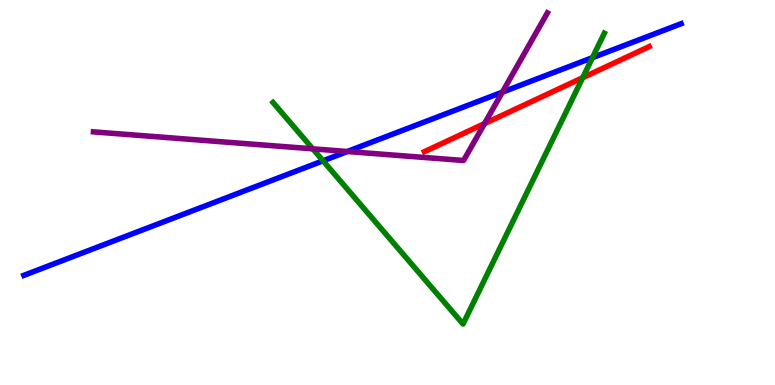[{'lines': ['blue', 'red'], 'intersections': []}, {'lines': ['green', 'red'], 'intersections': [{'x': 7.52, 'y': 7.98}]}, {'lines': ['purple', 'red'], 'intersections': [{'x': 6.25, 'y': 6.79}]}, {'lines': ['blue', 'green'], 'intersections': [{'x': 4.17, 'y': 5.82}, {'x': 7.64, 'y': 8.5}]}, {'lines': ['blue', 'purple'], 'intersections': [{'x': 4.48, 'y': 6.06}, {'x': 6.48, 'y': 7.61}]}, {'lines': ['green', 'purple'], 'intersections': [{'x': 4.04, 'y': 6.13}]}]